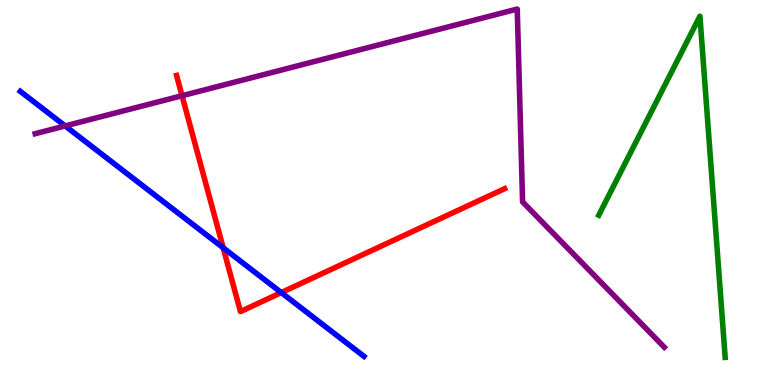[{'lines': ['blue', 'red'], 'intersections': [{'x': 2.88, 'y': 3.56}, {'x': 3.63, 'y': 2.4}]}, {'lines': ['green', 'red'], 'intersections': []}, {'lines': ['purple', 'red'], 'intersections': [{'x': 2.35, 'y': 7.51}]}, {'lines': ['blue', 'green'], 'intersections': []}, {'lines': ['blue', 'purple'], 'intersections': [{'x': 0.841, 'y': 6.73}]}, {'lines': ['green', 'purple'], 'intersections': []}]